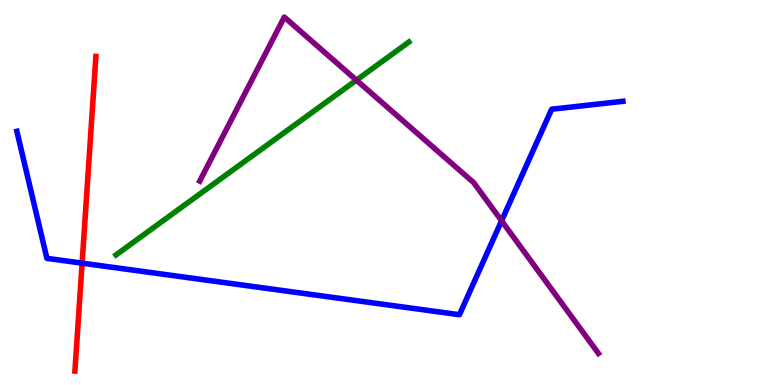[{'lines': ['blue', 'red'], 'intersections': [{'x': 1.06, 'y': 3.16}]}, {'lines': ['green', 'red'], 'intersections': []}, {'lines': ['purple', 'red'], 'intersections': []}, {'lines': ['blue', 'green'], 'intersections': []}, {'lines': ['blue', 'purple'], 'intersections': [{'x': 6.47, 'y': 4.26}]}, {'lines': ['green', 'purple'], 'intersections': [{'x': 4.6, 'y': 7.92}]}]